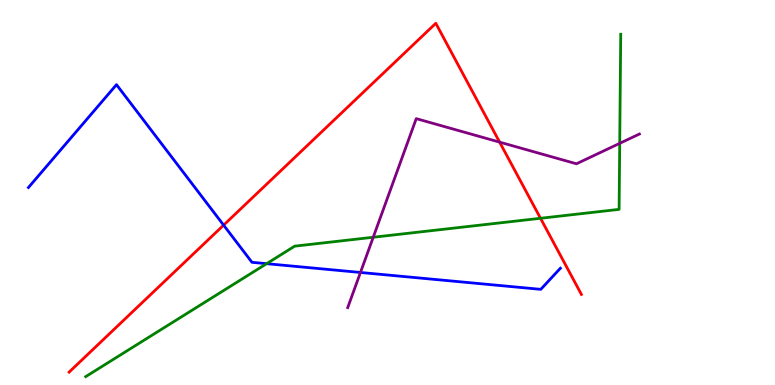[{'lines': ['blue', 'red'], 'intersections': [{'x': 2.89, 'y': 4.15}]}, {'lines': ['green', 'red'], 'intersections': [{'x': 6.97, 'y': 4.33}]}, {'lines': ['purple', 'red'], 'intersections': [{'x': 6.45, 'y': 6.31}]}, {'lines': ['blue', 'green'], 'intersections': [{'x': 3.44, 'y': 3.15}]}, {'lines': ['blue', 'purple'], 'intersections': [{'x': 4.65, 'y': 2.92}]}, {'lines': ['green', 'purple'], 'intersections': [{'x': 4.82, 'y': 3.84}, {'x': 8.0, 'y': 6.28}]}]